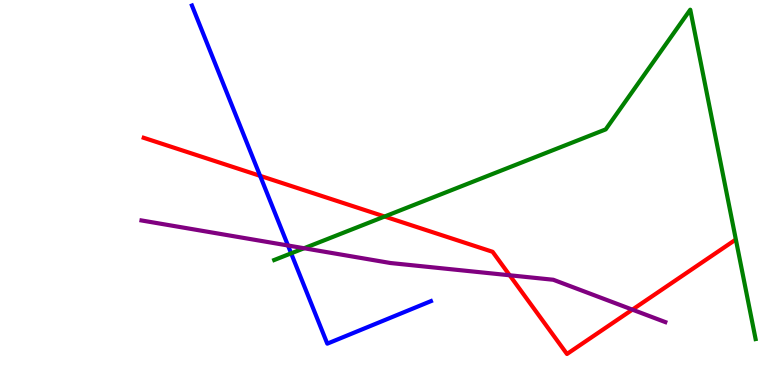[{'lines': ['blue', 'red'], 'intersections': [{'x': 3.36, 'y': 5.43}]}, {'lines': ['green', 'red'], 'intersections': [{'x': 4.96, 'y': 4.38}]}, {'lines': ['purple', 'red'], 'intersections': [{'x': 6.58, 'y': 2.85}, {'x': 8.16, 'y': 1.96}]}, {'lines': ['blue', 'green'], 'intersections': [{'x': 3.76, 'y': 3.42}]}, {'lines': ['blue', 'purple'], 'intersections': [{'x': 3.72, 'y': 3.62}]}, {'lines': ['green', 'purple'], 'intersections': [{'x': 3.92, 'y': 3.55}]}]